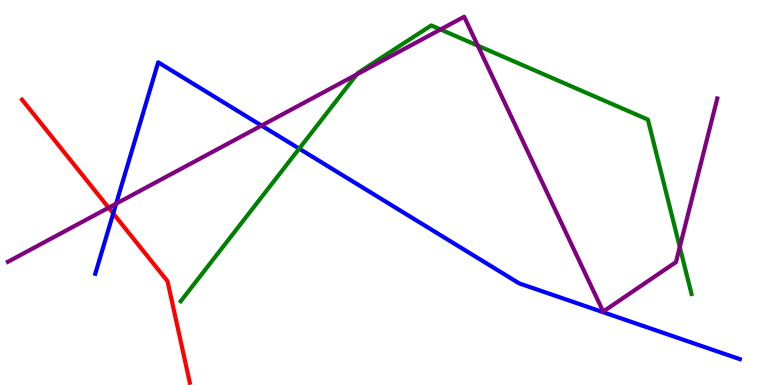[{'lines': ['blue', 'red'], 'intersections': [{'x': 1.46, 'y': 4.46}]}, {'lines': ['green', 'red'], 'intersections': []}, {'lines': ['purple', 'red'], 'intersections': [{'x': 1.4, 'y': 4.61}]}, {'lines': ['blue', 'green'], 'intersections': [{'x': 3.86, 'y': 6.14}]}, {'lines': ['blue', 'purple'], 'intersections': [{'x': 1.5, 'y': 4.71}, {'x': 3.37, 'y': 6.74}]}, {'lines': ['green', 'purple'], 'intersections': [{'x': 4.6, 'y': 8.07}, {'x': 5.68, 'y': 9.23}, {'x': 6.17, 'y': 8.81}, {'x': 8.77, 'y': 3.58}]}]